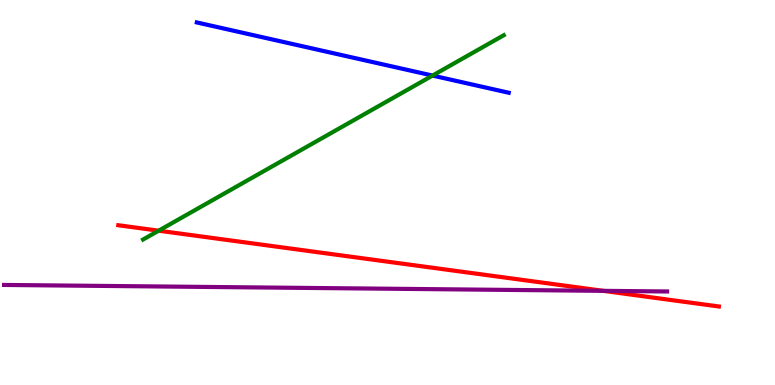[{'lines': ['blue', 'red'], 'intersections': []}, {'lines': ['green', 'red'], 'intersections': [{'x': 2.05, 'y': 4.01}]}, {'lines': ['purple', 'red'], 'intersections': [{'x': 7.78, 'y': 2.45}]}, {'lines': ['blue', 'green'], 'intersections': [{'x': 5.58, 'y': 8.04}]}, {'lines': ['blue', 'purple'], 'intersections': []}, {'lines': ['green', 'purple'], 'intersections': []}]